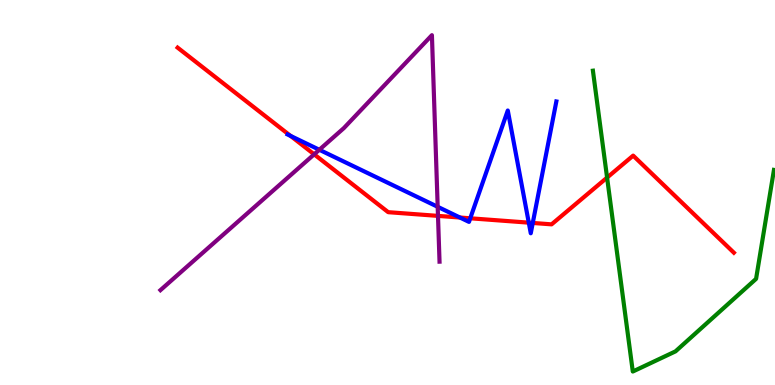[{'lines': ['blue', 'red'], 'intersections': [{'x': 3.75, 'y': 6.47}, {'x': 5.93, 'y': 4.35}, {'x': 6.07, 'y': 4.33}, {'x': 6.82, 'y': 4.22}, {'x': 6.87, 'y': 4.21}]}, {'lines': ['green', 'red'], 'intersections': [{'x': 7.83, 'y': 5.39}]}, {'lines': ['purple', 'red'], 'intersections': [{'x': 4.05, 'y': 5.99}, {'x': 5.65, 'y': 4.39}]}, {'lines': ['blue', 'green'], 'intersections': []}, {'lines': ['blue', 'purple'], 'intersections': [{'x': 4.12, 'y': 6.11}, {'x': 5.65, 'y': 4.63}]}, {'lines': ['green', 'purple'], 'intersections': []}]